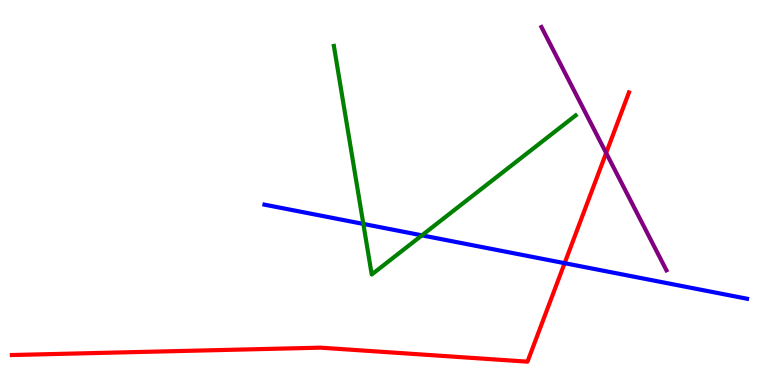[{'lines': ['blue', 'red'], 'intersections': [{'x': 7.29, 'y': 3.16}]}, {'lines': ['green', 'red'], 'intersections': []}, {'lines': ['purple', 'red'], 'intersections': [{'x': 7.82, 'y': 6.03}]}, {'lines': ['blue', 'green'], 'intersections': [{'x': 4.69, 'y': 4.18}, {'x': 5.44, 'y': 3.89}]}, {'lines': ['blue', 'purple'], 'intersections': []}, {'lines': ['green', 'purple'], 'intersections': []}]